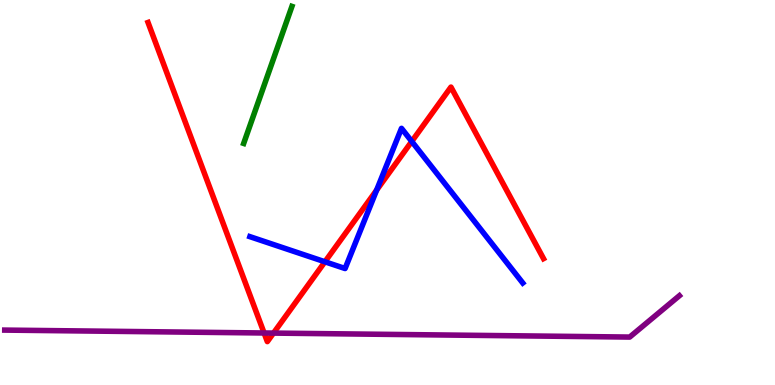[{'lines': ['blue', 'red'], 'intersections': [{'x': 4.19, 'y': 3.2}, {'x': 4.86, 'y': 5.06}, {'x': 5.31, 'y': 6.33}]}, {'lines': ['green', 'red'], 'intersections': []}, {'lines': ['purple', 'red'], 'intersections': [{'x': 3.41, 'y': 1.35}, {'x': 3.53, 'y': 1.35}]}, {'lines': ['blue', 'green'], 'intersections': []}, {'lines': ['blue', 'purple'], 'intersections': []}, {'lines': ['green', 'purple'], 'intersections': []}]